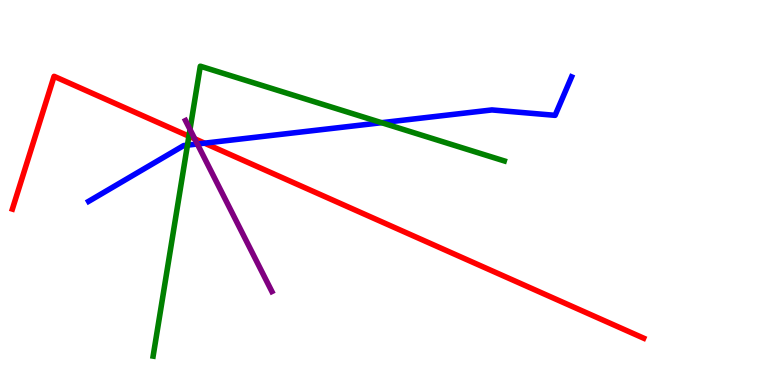[{'lines': ['blue', 'red'], 'intersections': [{'x': 2.64, 'y': 6.28}]}, {'lines': ['green', 'red'], 'intersections': [{'x': 2.44, 'y': 6.46}]}, {'lines': ['purple', 'red'], 'intersections': [{'x': 2.51, 'y': 6.4}]}, {'lines': ['blue', 'green'], 'intersections': [{'x': 2.42, 'y': 6.23}, {'x': 4.92, 'y': 6.81}]}, {'lines': ['blue', 'purple'], 'intersections': [{'x': 2.55, 'y': 6.26}]}, {'lines': ['green', 'purple'], 'intersections': [{'x': 2.45, 'y': 6.64}]}]